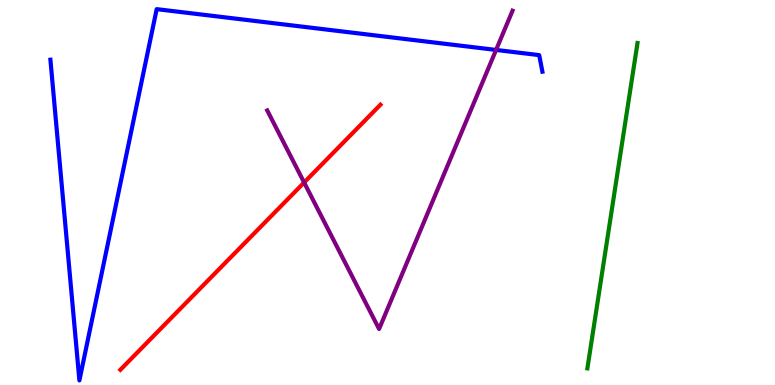[{'lines': ['blue', 'red'], 'intersections': []}, {'lines': ['green', 'red'], 'intersections': []}, {'lines': ['purple', 'red'], 'intersections': [{'x': 3.92, 'y': 5.26}]}, {'lines': ['blue', 'green'], 'intersections': []}, {'lines': ['blue', 'purple'], 'intersections': [{'x': 6.4, 'y': 8.7}]}, {'lines': ['green', 'purple'], 'intersections': []}]